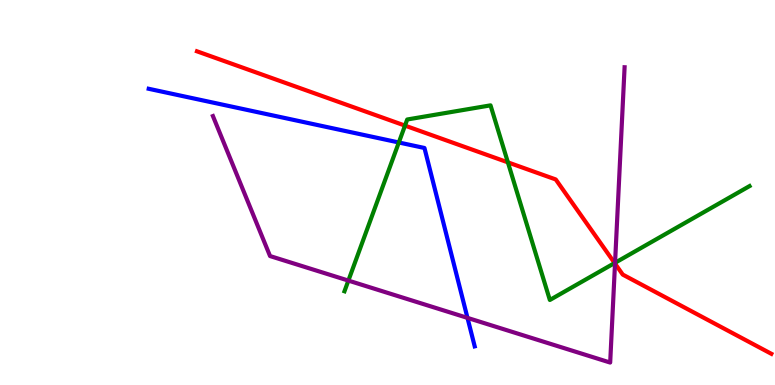[{'lines': ['blue', 'red'], 'intersections': []}, {'lines': ['green', 'red'], 'intersections': [{'x': 5.23, 'y': 6.74}, {'x': 6.55, 'y': 5.78}, {'x': 7.93, 'y': 3.17}]}, {'lines': ['purple', 'red'], 'intersections': [{'x': 7.94, 'y': 3.15}]}, {'lines': ['blue', 'green'], 'intersections': [{'x': 5.15, 'y': 6.3}]}, {'lines': ['blue', 'purple'], 'intersections': [{'x': 6.03, 'y': 1.74}]}, {'lines': ['green', 'purple'], 'intersections': [{'x': 4.5, 'y': 2.71}, {'x': 7.94, 'y': 3.17}]}]